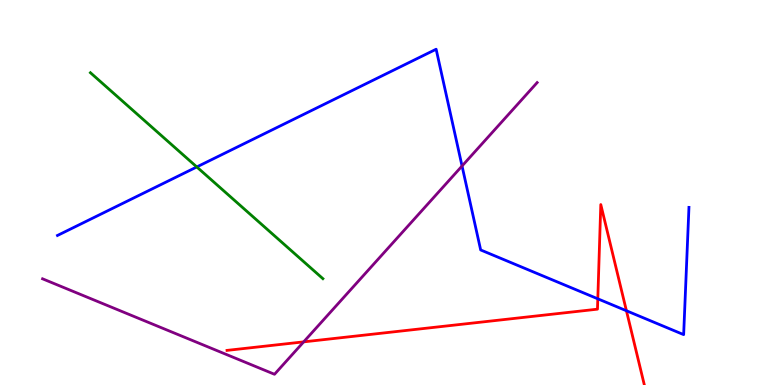[{'lines': ['blue', 'red'], 'intersections': [{'x': 7.71, 'y': 2.24}, {'x': 8.08, 'y': 1.93}]}, {'lines': ['green', 'red'], 'intersections': []}, {'lines': ['purple', 'red'], 'intersections': [{'x': 3.92, 'y': 1.12}]}, {'lines': ['blue', 'green'], 'intersections': [{'x': 2.54, 'y': 5.66}]}, {'lines': ['blue', 'purple'], 'intersections': [{'x': 5.96, 'y': 5.69}]}, {'lines': ['green', 'purple'], 'intersections': []}]